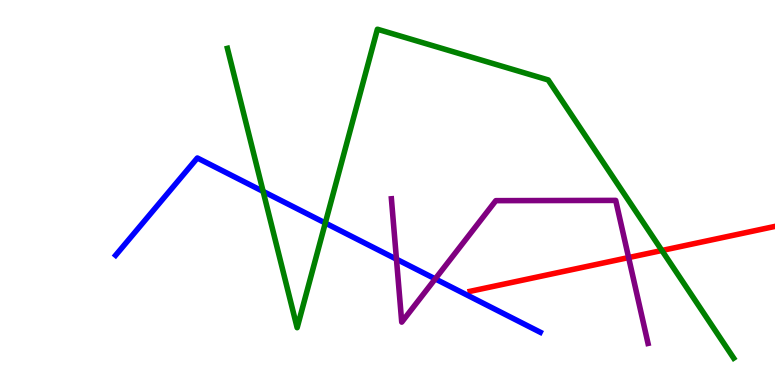[{'lines': ['blue', 'red'], 'intersections': []}, {'lines': ['green', 'red'], 'intersections': [{'x': 8.54, 'y': 3.49}]}, {'lines': ['purple', 'red'], 'intersections': [{'x': 8.11, 'y': 3.31}]}, {'lines': ['blue', 'green'], 'intersections': [{'x': 3.4, 'y': 5.03}, {'x': 4.2, 'y': 4.21}]}, {'lines': ['blue', 'purple'], 'intersections': [{'x': 5.12, 'y': 3.27}, {'x': 5.62, 'y': 2.76}]}, {'lines': ['green', 'purple'], 'intersections': []}]